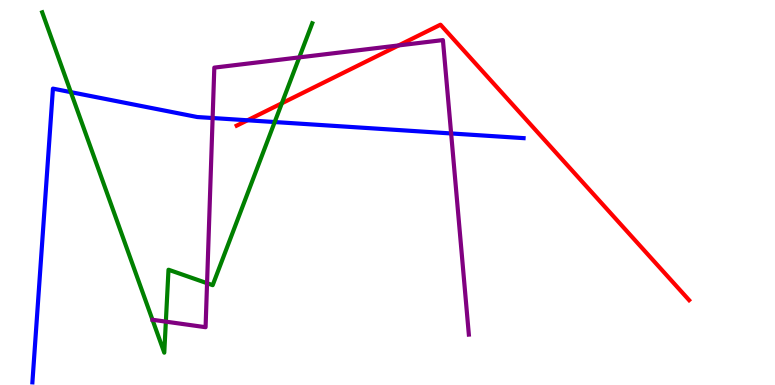[{'lines': ['blue', 'red'], 'intersections': [{'x': 3.19, 'y': 6.88}]}, {'lines': ['green', 'red'], 'intersections': [{'x': 3.64, 'y': 7.32}]}, {'lines': ['purple', 'red'], 'intersections': [{'x': 5.14, 'y': 8.82}]}, {'lines': ['blue', 'green'], 'intersections': [{'x': 0.914, 'y': 7.61}, {'x': 3.54, 'y': 6.83}]}, {'lines': ['blue', 'purple'], 'intersections': [{'x': 2.74, 'y': 6.93}, {'x': 5.82, 'y': 6.53}]}, {'lines': ['green', 'purple'], 'intersections': [{'x': 2.14, 'y': 1.65}, {'x': 2.67, 'y': 2.64}, {'x': 3.86, 'y': 8.51}]}]